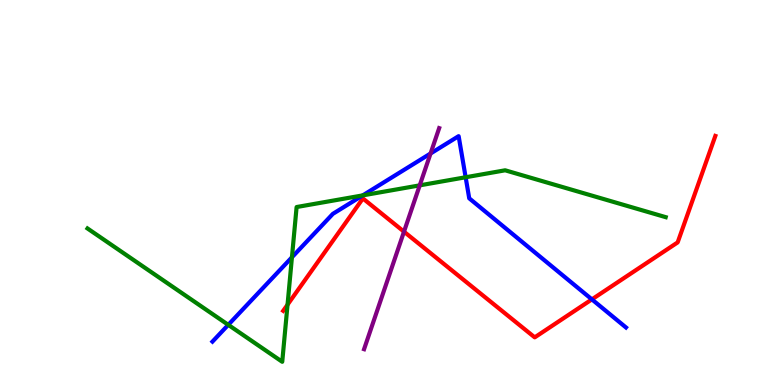[{'lines': ['blue', 'red'], 'intersections': [{'x': 7.64, 'y': 2.22}]}, {'lines': ['green', 'red'], 'intersections': [{'x': 3.71, 'y': 2.09}]}, {'lines': ['purple', 'red'], 'intersections': [{'x': 5.21, 'y': 3.98}]}, {'lines': ['blue', 'green'], 'intersections': [{'x': 2.95, 'y': 1.56}, {'x': 3.77, 'y': 3.32}, {'x': 4.68, 'y': 4.93}, {'x': 6.01, 'y': 5.4}]}, {'lines': ['blue', 'purple'], 'intersections': [{'x': 5.56, 'y': 6.01}]}, {'lines': ['green', 'purple'], 'intersections': [{'x': 5.42, 'y': 5.19}]}]